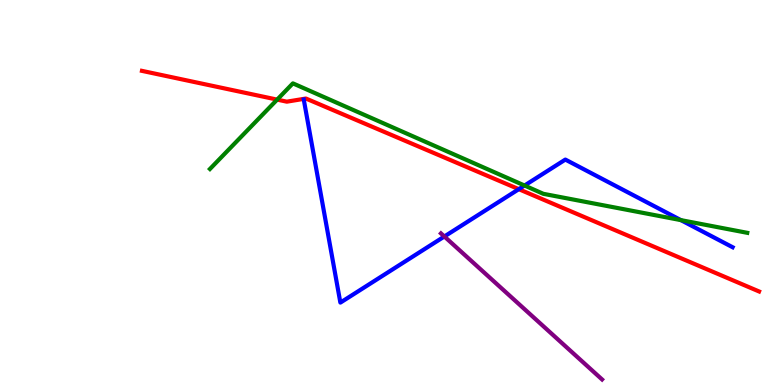[{'lines': ['blue', 'red'], 'intersections': [{'x': 6.69, 'y': 5.09}]}, {'lines': ['green', 'red'], 'intersections': [{'x': 3.58, 'y': 7.41}]}, {'lines': ['purple', 'red'], 'intersections': []}, {'lines': ['blue', 'green'], 'intersections': [{'x': 6.77, 'y': 5.18}, {'x': 8.79, 'y': 4.28}]}, {'lines': ['blue', 'purple'], 'intersections': [{'x': 5.73, 'y': 3.86}]}, {'lines': ['green', 'purple'], 'intersections': []}]